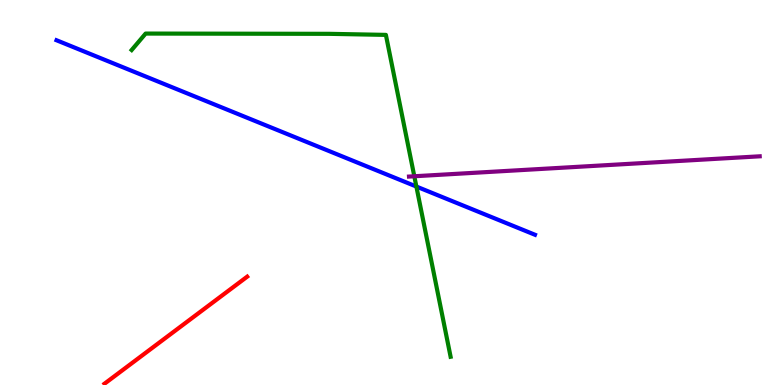[{'lines': ['blue', 'red'], 'intersections': []}, {'lines': ['green', 'red'], 'intersections': []}, {'lines': ['purple', 'red'], 'intersections': []}, {'lines': ['blue', 'green'], 'intersections': [{'x': 5.37, 'y': 5.15}]}, {'lines': ['blue', 'purple'], 'intersections': []}, {'lines': ['green', 'purple'], 'intersections': [{'x': 5.35, 'y': 5.42}]}]